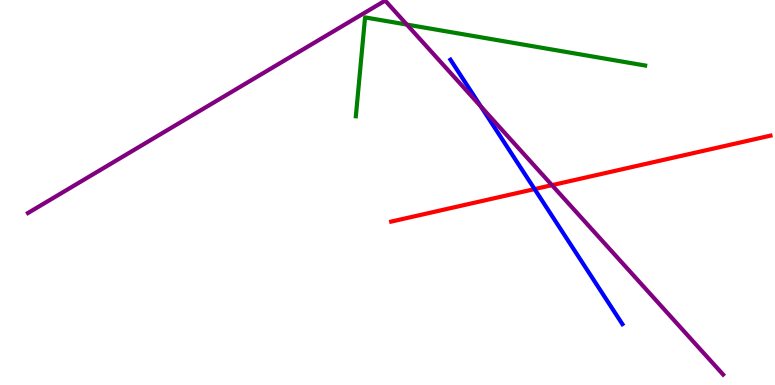[{'lines': ['blue', 'red'], 'intersections': [{'x': 6.9, 'y': 5.09}]}, {'lines': ['green', 'red'], 'intersections': []}, {'lines': ['purple', 'red'], 'intersections': [{'x': 7.12, 'y': 5.19}]}, {'lines': ['blue', 'green'], 'intersections': []}, {'lines': ['blue', 'purple'], 'intersections': [{'x': 6.21, 'y': 7.23}]}, {'lines': ['green', 'purple'], 'intersections': [{'x': 5.25, 'y': 9.36}]}]